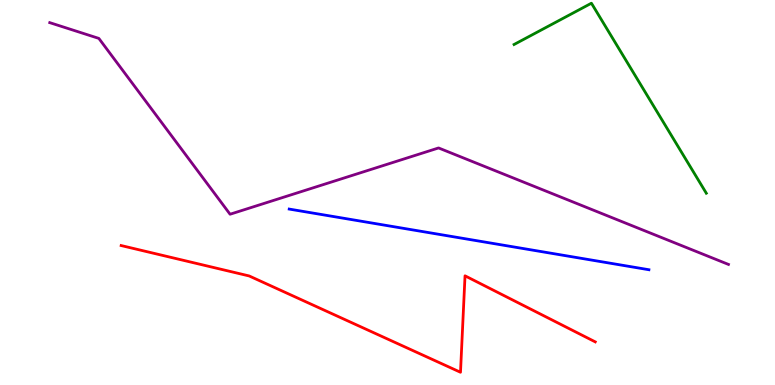[{'lines': ['blue', 'red'], 'intersections': []}, {'lines': ['green', 'red'], 'intersections': []}, {'lines': ['purple', 'red'], 'intersections': []}, {'lines': ['blue', 'green'], 'intersections': []}, {'lines': ['blue', 'purple'], 'intersections': []}, {'lines': ['green', 'purple'], 'intersections': []}]